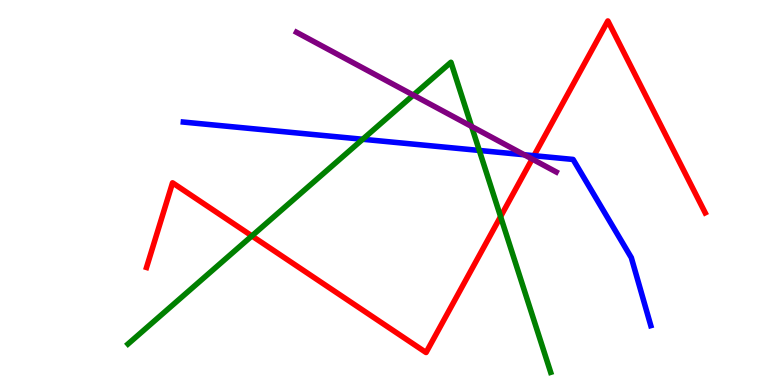[{'lines': ['blue', 'red'], 'intersections': [{'x': 6.89, 'y': 5.96}]}, {'lines': ['green', 'red'], 'intersections': [{'x': 3.25, 'y': 3.87}, {'x': 6.46, 'y': 4.37}]}, {'lines': ['purple', 'red'], 'intersections': [{'x': 6.87, 'y': 5.87}]}, {'lines': ['blue', 'green'], 'intersections': [{'x': 4.68, 'y': 6.38}, {'x': 6.18, 'y': 6.09}]}, {'lines': ['blue', 'purple'], 'intersections': [{'x': 6.76, 'y': 5.98}]}, {'lines': ['green', 'purple'], 'intersections': [{'x': 5.33, 'y': 7.53}, {'x': 6.08, 'y': 6.72}]}]